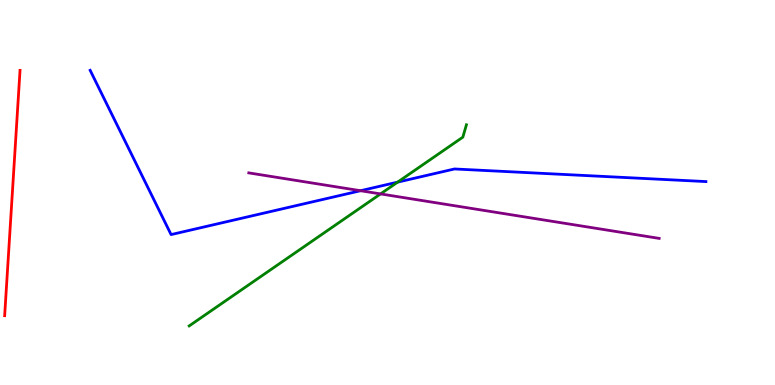[{'lines': ['blue', 'red'], 'intersections': []}, {'lines': ['green', 'red'], 'intersections': []}, {'lines': ['purple', 'red'], 'intersections': []}, {'lines': ['blue', 'green'], 'intersections': [{'x': 5.13, 'y': 5.27}]}, {'lines': ['blue', 'purple'], 'intersections': [{'x': 4.65, 'y': 5.05}]}, {'lines': ['green', 'purple'], 'intersections': [{'x': 4.91, 'y': 4.96}]}]